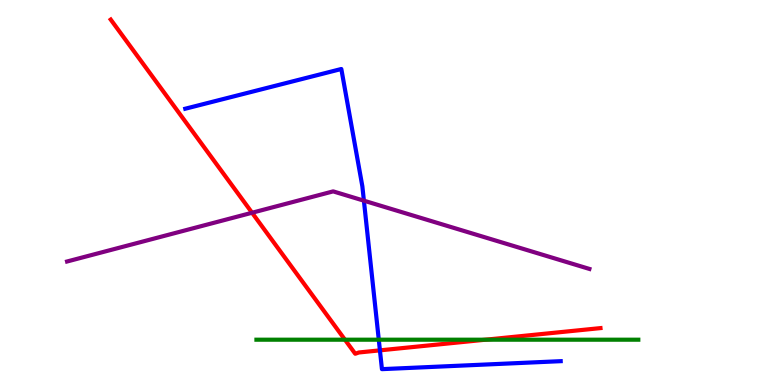[{'lines': ['blue', 'red'], 'intersections': [{'x': 4.9, 'y': 0.9}]}, {'lines': ['green', 'red'], 'intersections': [{'x': 4.45, 'y': 1.18}, {'x': 6.27, 'y': 1.18}]}, {'lines': ['purple', 'red'], 'intersections': [{'x': 3.25, 'y': 4.47}]}, {'lines': ['blue', 'green'], 'intersections': [{'x': 4.89, 'y': 1.18}]}, {'lines': ['blue', 'purple'], 'intersections': [{'x': 4.7, 'y': 4.79}]}, {'lines': ['green', 'purple'], 'intersections': []}]